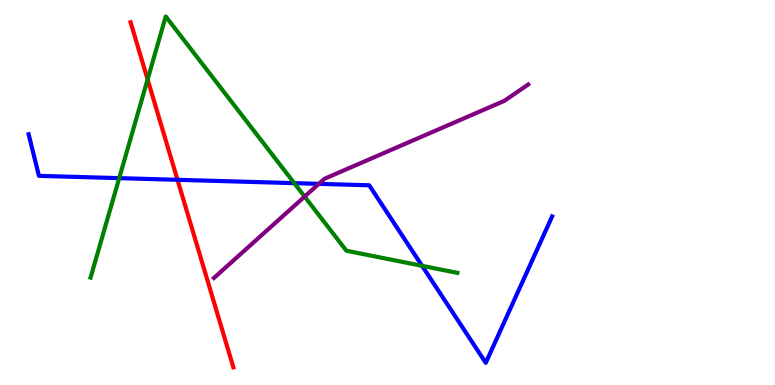[{'lines': ['blue', 'red'], 'intersections': [{'x': 2.29, 'y': 5.33}]}, {'lines': ['green', 'red'], 'intersections': [{'x': 1.9, 'y': 7.94}]}, {'lines': ['purple', 'red'], 'intersections': []}, {'lines': ['blue', 'green'], 'intersections': [{'x': 1.54, 'y': 5.37}, {'x': 3.8, 'y': 5.24}, {'x': 5.45, 'y': 3.1}]}, {'lines': ['blue', 'purple'], 'intersections': [{'x': 4.11, 'y': 5.22}]}, {'lines': ['green', 'purple'], 'intersections': [{'x': 3.93, 'y': 4.89}]}]